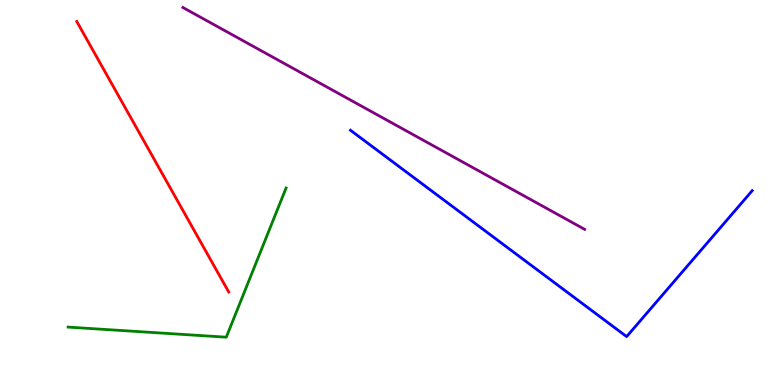[{'lines': ['blue', 'red'], 'intersections': []}, {'lines': ['green', 'red'], 'intersections': []}, {'lines': ['purple', 'red'], 'intersections': []}, {'lines': ['blue', 'green'], 'intersections': []}, {'lines': ['blue', 'purple'], 'intersections': []}, {'lines': ['green', 'purple'], 'intersections': []}]